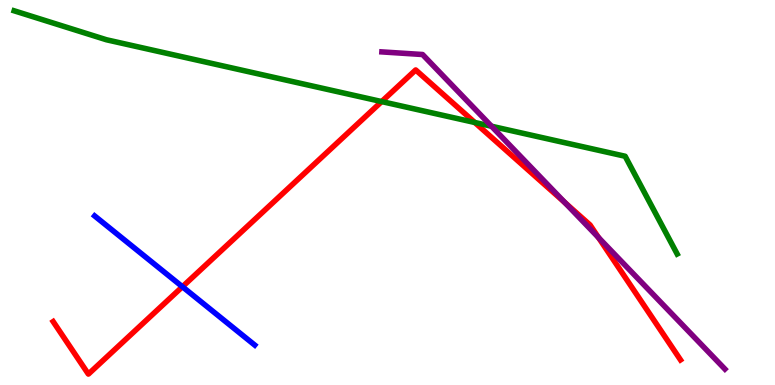[{'lines': ['blue', 'red'], 'intersections': [{'x': 2.35, 'y': 2.55}]}, {'lines': ['green', 'red'], 'intersections': [{'x': 4.92, 'y': 7.36}, {'x': 6.13, 'y': 6.82}]}, {'lines': ['purple', 'red'], 'intersections': [{'x': 7.29, 'y': 4.74}, {'x': 7.72, 'y': 3.83}]}, {'lines': ['blue', 'green'], 'intersections': []}, {'lines': ['blue', 'purple'], 'intersections': []}, {'lines': ['green', 'purple'], 'intersections': [{'x': 6.34, 'y': 6.72}]}]